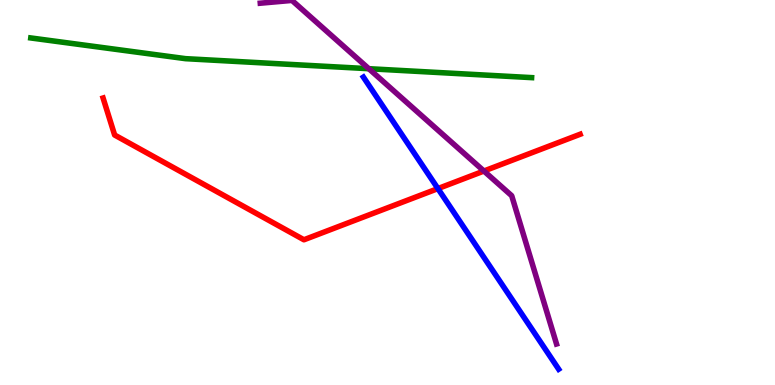[{'lines': ['blue', 'red'], 'intersections': [{'x': 5.65, 'y': 5.1}]}, {'lines': ['green', 'red'], 'intersections': []}, {'lines': ['purple', 'red'], 'intersections': [{'x': 6.24, 'y': 5.56}]}, {'lines': ['blue', 'green'], 'intersections': []}, {'lines': ['blue', 'purple'], 'intersections': []}, {'lines': ['green', 'purple'], 'intersections': [{'x': 4.76, 'y': 8.22}]}]